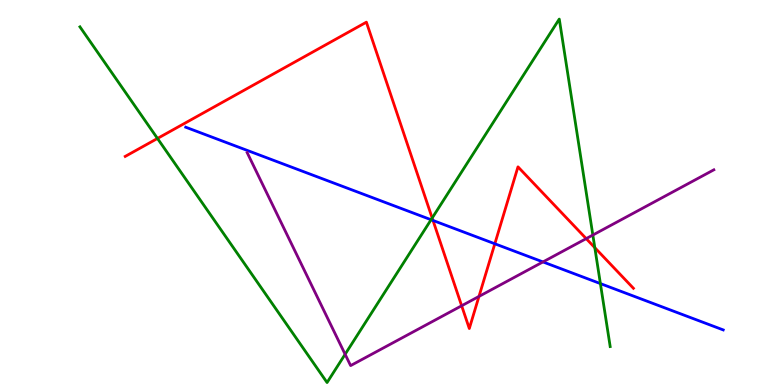[{'lines': ['blue', 'red'], 'intersections': [{'x': 5.59, 'y': 4.27}, {'x': 6.38, 'y': 3.67}]}, {'lines': ['green', 'red'], 'intersections': [{'x': 2.03, 'y': 6.4}, {'x': 5.58, 'y': 4.34}, {'x': 7.67, 'y': 3.57}]}, {'lines': ['purple', 'red'], 'intersections': [{'x': 5.96, 'y': 2.06}, {'x': 6.18, 'y': 2.3}, {'x': 7.56, 'y': 3.8}]}, {'lines': ['blue', 'green'], 'intersections': [{'x': 5.56, 'y': 4.29}, {'x': 7.75, 'y': 2.63}]}, {'lines': ['blue', 'purple'], 'intersections': [{'x': 7.01, 'y': 3.2}]}, {'lines': ['green', 'purple'], 'intersections': [{'x': 4.45, 'y': 0.798}, {'x': 7.65, 'y': 3.9}]}]